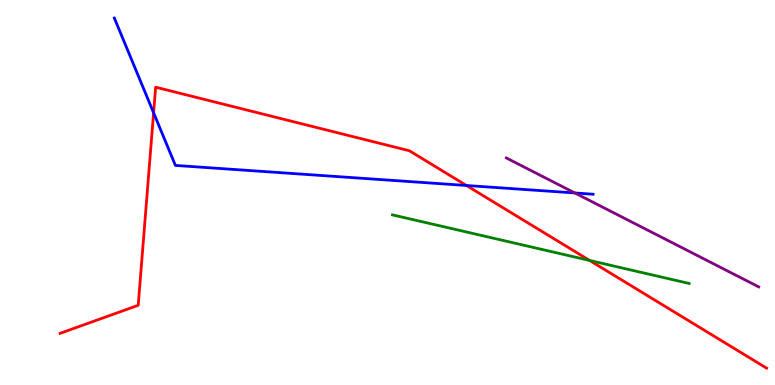[{'lines': ['blue', 'red'], 'intersections': [{'x': 1.98, 'y': 7.07}, {'x': 6.02, 'y': 5.18}]}, {'lines': ['green', 'red'], 'intersections': [{'x': 7.61, 'y': 3.24}]}, {'lines': ['purple', 'red'], 'intersections': []}, {'lines': ['blue', 'green'], 'intersections': []}, {'lines': ['blue', 'purple'], 'intersections': [{'x': 7.42, 'y': 4.99}]}, {'lines': ['green', 'purple'], 'intersections': []}]